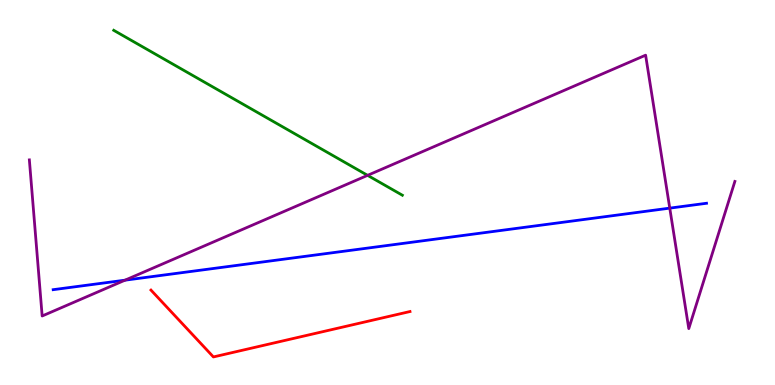[{'lines': ['blue', 'red'], 'intersections': []}, {'lines': ['green', 'red'], 'intersections': []}, {'lines': ['purple', 'red'], 'intersections': []}, {'lines': ['blue', 'green'], 'intersections': []}, {'lines': ['blue', 'purple'], 'intersections': [{'x': 1.61, 'y': 2.72}, {'x': 8.64, 'y': 4.59}]}, {'lines': ['green', 'purple'], 'intersections': [{'x': 4.74, 'y': 5.45}]}]